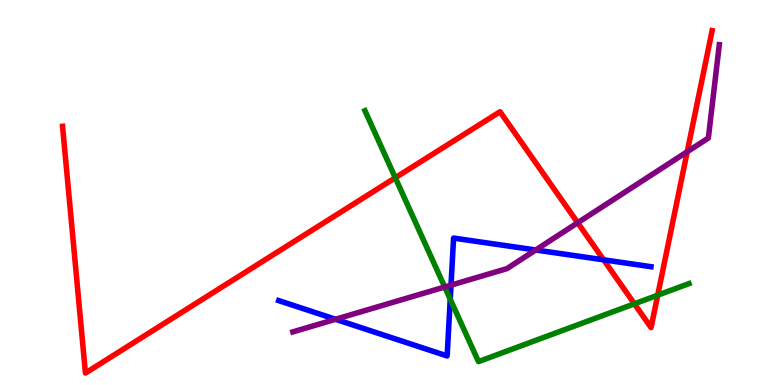[{'lines': ['blue', 'red'], 'intersections': [{'x': 7.79, 'y': 3.25}]}, {'lines': ['green', 'red'], 'intersections': [{'x': 5.1, 'y': 5.38}, {'x': 8.19, 'y': 2.11}, {'x': 8.49, 'y': 2.33}]}, {'lines': ['purple', 'red'], 'intersections': [{'x': 7.45, 'y': 4.21}, {'x': 8.87, 'y': 6.06}]}, {'lines': ['blue', 'green'], 'intersections': [{'x': 5.81, 'y': 2.23}]}, {'lines': ['blue', 'purple'], 'intersections': [{'x': 4.33, 'y': 1.71}, {'x': 5.82, 'y': 2.59}, {'x': 6.91, 'y': 3.51}]}, {'lines': ['green', 'purple'], 'intersections': [{'x': 5.74, 'y': 2.55}]}]